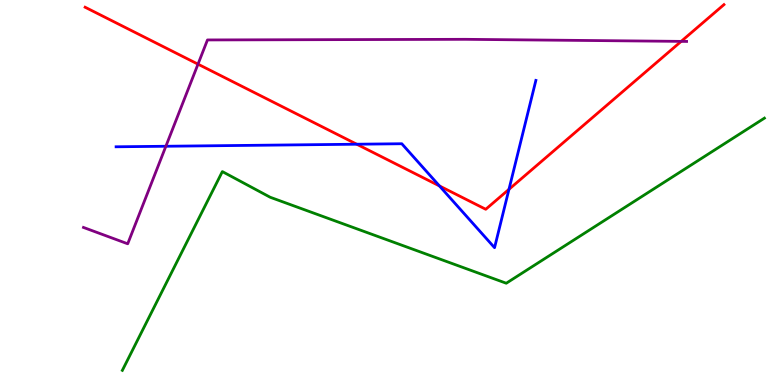[{'lines': ['blue', 'red'], 'intersections': [{'x': 4.6, 'y': 6.25}, {'x': 5.67, 'y': 5.17}, {'x': 6.57, 'y': 5.08}]}, {'lines': ['green', 'red'], 'intersections': []}, {'lines': ['purple', 'red'], 'intersections': [{'x': 2.55, 'y': 8.33}, {'x': 8.79, 'y': 8.93}]}, {'lines': ['blue', 'green'], 'intersections': []}, {'lines': ['blue', 'purple'], 'intersections': [{'x': 2.14, 'y': 6.2}]}, {'lines': ['green', 'purple'], 'intersections': []}]